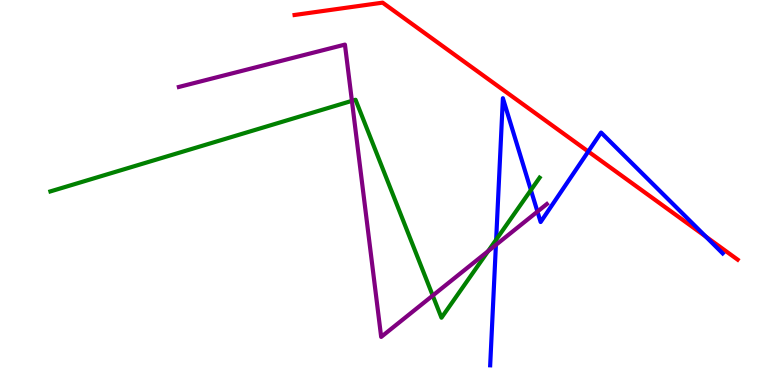[{'lines': ['blue', 'red'], 'intersections': [{'x': 7.59, 'y': 6.06}, {'x': 9.11, 'y': 3.86}]}, {'lines': ['green', 'red'], 'intersections': []}, {'lines': ['purple', 'red'], 'intersections': []}, {'lines': ['blue', 'green'], 'intersections': [{'x': 6.4, 'y': 3.77}, {'x': 6.85, 'y': 5.06}]}, {'lines': ['blue', 'purple'], 'intersections': [{'x': 6.4, 'y': 3.64}, {'x': 6.93, 'y': 4.5}]}, {'lines': ['green', 'purple'], 'intersections': [{'x': 4.54, 'y': 7.38}, {'x': 5.58, 'y': 2.32}, {'x': 6.3, 'y': 3.48}]}]